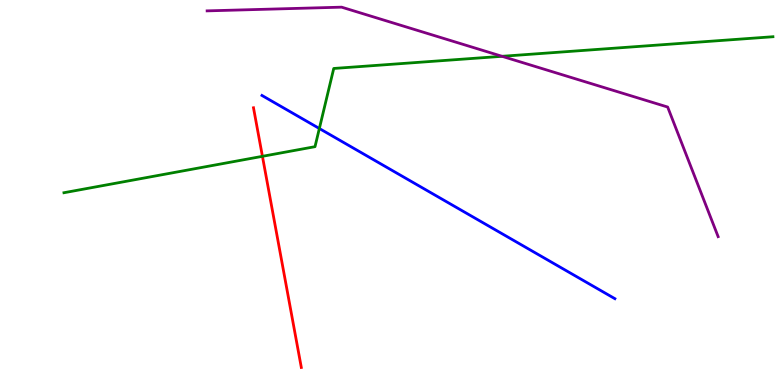[{'lines': ['blue', 'red'], 'intersections': []}, {'lines': ['green', 'red'], 'intersections': [{'x': 3.39, 'y': 5.94}]}, {'lines': ['purple', 'red'], 'intersections': []}, {'lines': ['blue', 'green'], 'intersections': [{'x': 4.12, 'y': 6.66}]}, {'lines': ['blue', 'purple'], 'intersections': []}, {'lines': ['green', 'purple'], 'intersections': [{'x': 6.48, 'y': 8.54}]}]